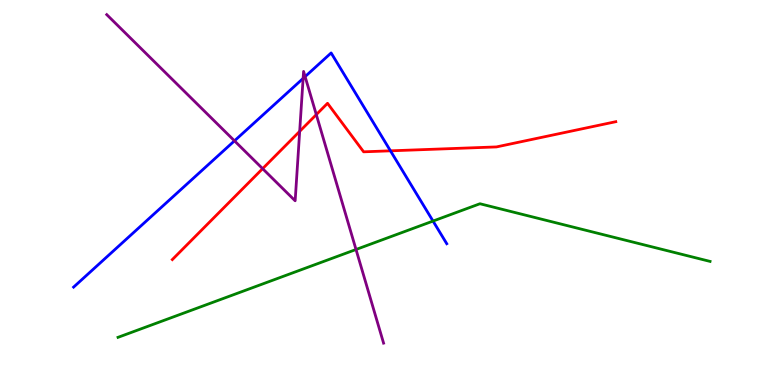[{'lines': ['blue', 'red'], 'intersections': [{'x': 5.04, 'y': 6.08}]}, {'lines': ['green', 'red'], 'intersections': []}, {'lines': ['purple', 'red'], 'intersections': [{'x': 3.39, 'y': 5.62}, {'x': 3.87, 'y': 6.59}, {'x': 4.08, 'y': 7.02}]}, {'lines': ['blue', 'green'], 'intersections': [{'x': 5.59, 'y': 4.26}]}, {'lines': ['blue', 'purple'], 'intersections': [{'x': 3.03, 'y': 6.34}, {'x': 3.91, 'y': 7.96}, {'x': 3.94, 'y': 8.01}]}, {'lines': ['green', 'purple'], 'intersections': [{'x': 4.59, 'y': 3.52}]}]